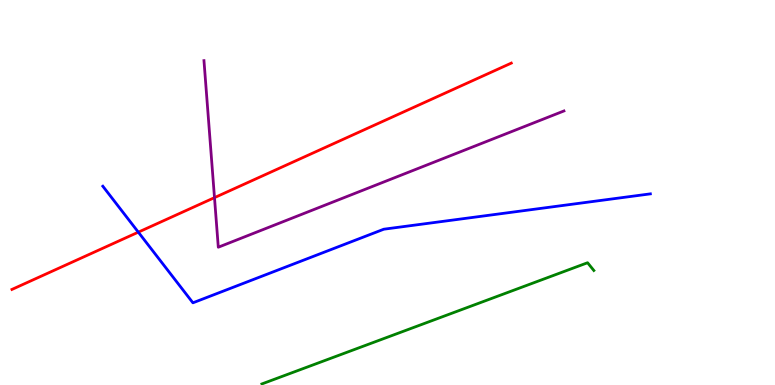[{'lines': ['blue', 'red'], 'intersections': [{'x': 1.78, 'y': 3.97}]}, {'lines': ['green', 'red'], 'intersections': []}, {'lines': ['purple', 'red'], 'intersections': [{'x': 2.77, 'y': 4.87}]}, {'lines': ['blue', 'green'], 'intersections': []}, {'lines': ['blue', 'purple'], 'intersections': []}, {'lines': ['green', 'purple'], 'intersections': []}]